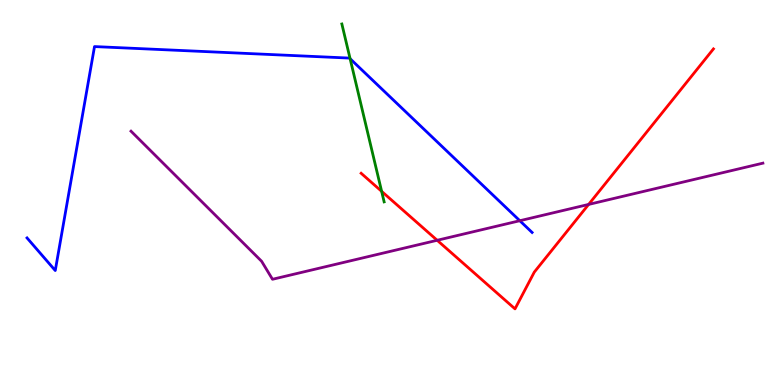[{'lines': ['blue', 'red'], 'intersections': []}, {'lines': ['green', 'red'], 'intersections': [{'x': 4.92, 'y': 5.03}]}, {'lines': ['purple', 'red'], 'intersections': [{'x': 5.64, 'y': 3.76}, {'x': 7.6, 'y': 4.69}]}, {'lines': ['blue', 'green'], 'intersections': [{'x': 4.52, 'y': 8.47}]}, {'lines': ['blue', 'purple'], 'intersections': [{'x': 6.71, 'y': 4.27}]}, {'lines': ['green', 'purple'], 'intersections': []}]